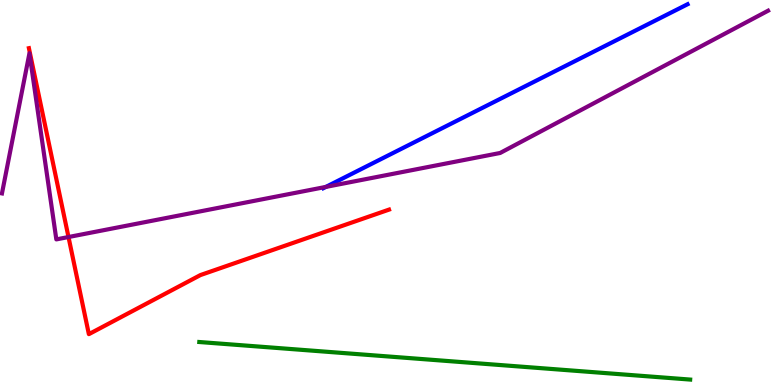[{'lines': ['blue', 'red'], 'intersections': []}, {'lines': ['green', 'red'], 'intersections': []}, {'lines': ['purple', 'red'], 'intersections': [{'x': 0.884, 'y': 3.84}]}, {'lines': ['blue', 'green'], 'intersections': []}, {'lines': ['blue', 'purple'], 'intersections': [{'x': 4.21, 'y': 5.15}]}, {'lines': ['green', 'purple'], 'intersections': []}]